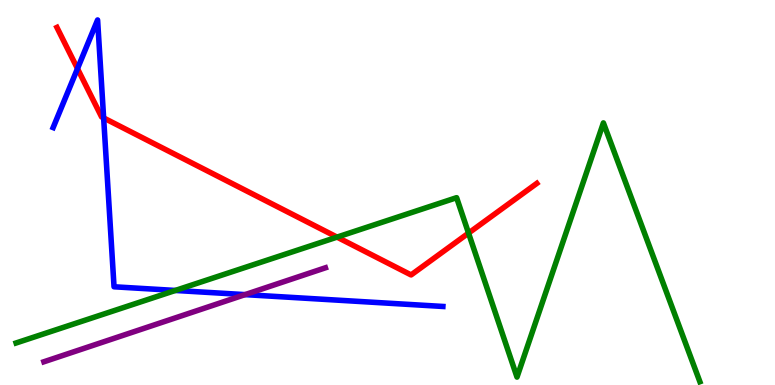[{'lines': ['blue', 'red'], 'intersections': [{'x': 1.0, 'y': 8.22}, {'x': 1.34, 'y': 6.94}]}, {'lines': ['green', 'red'], 'intersections': [{'x': 4.35, 'y': 3.84}, {'x': 6.05, 'y': 3.95}]}, {'lines': ['purple', 'red'], 'intersections': []}, {'lines': ['blue', 'green'], 'intersections': [{'x': 2.26, 'y': 2.46}]}, {'lines': ['blue', 'purple'], 'intersections': [{'x': 3.16, 'y': 2.35}]}, {'lines': ['green', 'purple'], 'intersections': []}]